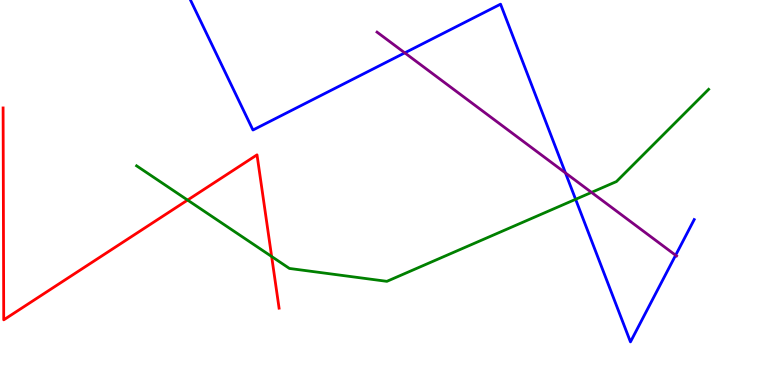[{'lines': ['blue', 'red'], 'intersections': []}, {'lines': ['green', 'red'], 'intersections': [{'x': 2.42, 'y': 4.8}, {'x': 3.51, 'y': 3.34}]}, {'lines': ['purple', 'red'], 'intersections': []}, {'lines': ['blue', 'green'], 'intersections': [{'x': 7.43, 'y': 4.82}]}, {'lines': ['blue', 'purple'], 'intersections': [{'x': 5.22, 'y': 8.63}, {'x': 7.3, 'y': 5.51}, {'x': 8.72, 'y': 3.37}]}, {'lines': ['green', 'purple'], 'intersections': [{'x': 7.63, 'y': 5.0}]}]